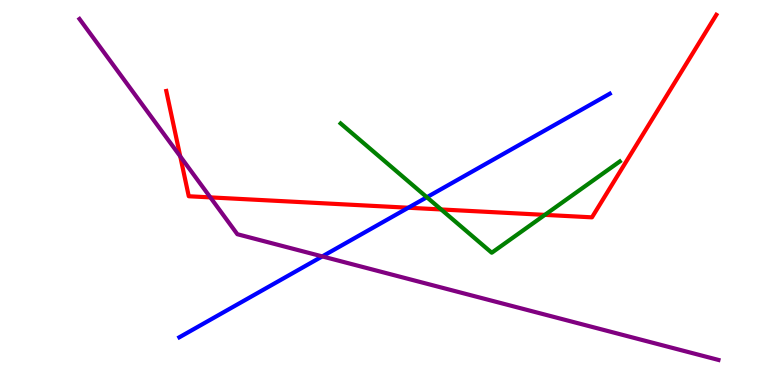[{'lines': ['blue', 'red'], 'intersections': [{'x': 5.27, 'y': 4.6}]}, {'lines': ['green', 'red'], 'intersections': [{'x': 5.69, 'y': 4.56}, {'x': 7.03, 'y': 4.42}]}, {'lines': ['purple', 'red'], 'intersections': [{'x': 2.33, 'y': 5.94}, {'x': 2.71, 'y': 4.87}]}, {'lines': ['blue', 'green'], 'intersections': [{'x': 5.51, 'y': 4.88}]}, {'lines': ['blue', 'purple'], 'intersections': [{'x': 4.16, 'y': 3.34}]}, {'lines': ['green', 'purple'], 'intersections': []}]